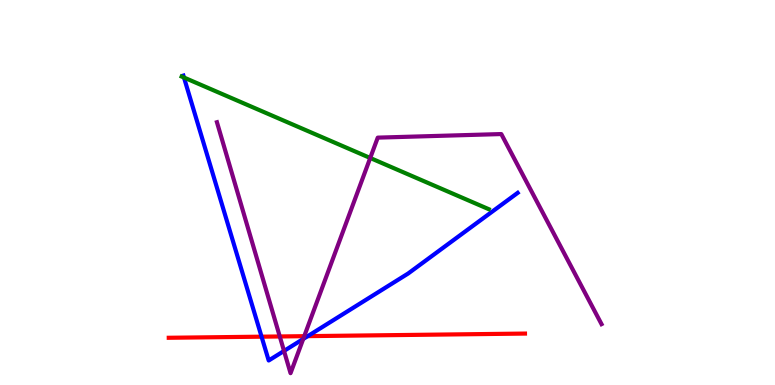[{'lines': ['blue', 'red'], 'intersections': [{'x': 3.38, 'y': 1.26}, {'x': 3.97, 'y': 1.27}]}, {'lines': ['green', 'red'], 'intersections': []}, {'lines': ['purple', 'red'], 'intersections': [{'x': 3.61, 'y': 1.26}, {'x': 3.93, 'y': 1.27}]}, {'lines': ['blue', 'green'], 'intersections': [{'x': 2.37, 'y': 7.99}]}, {'lines': ['blue', 'purple'], 'intersections': [{'x': 3.66, 'y': 0.885}, {'x': 3.91, 'y': 1.2}]}, {'lines': ['green', 'purple'], 'intersections': [{'x': 4.78, 'y': 5.9}]}]